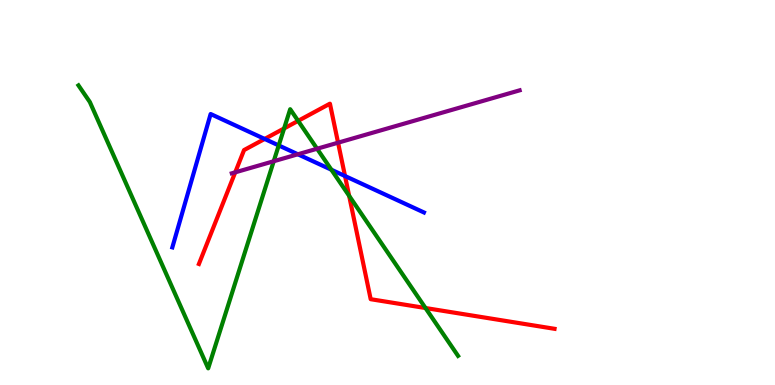[{'lines': ['blue', 'red'], 'intersections': [{'x': 3.41, 'y': 6.39}, {'x': 4.45, 'y': 5.43}]}, {'lines': ['green', 'red'], 'intersections': [{'x': 3.67, 'y': 6.66}, {'x': 3.85, 'y': 6.86}, {'x': 4.51, 'y': 4.91}, {'x': 5.49, 'y': 2.0}]}, {'lines': ['purple', 'red'], 'intersections': [{'x': 3.04, 'y': 5.52}, {'x': 4.36, 'y': 6.29}]}, {'lines': ['blue', 'green'], 'intersections': [{'x': 3.6, 'y': 6.22}, {'x': 4.28, 'y': 5.59}]}, {'lines': ['blue', 'purple'], 'intersections': [{'x': 3.84, 'y': 5.99}]}, {'lines': ['green', 'purple'], 'intersections': [{'x': 3.53, 'y': 5.81}, {'x': 4.09, 'y': 6.14}]}]